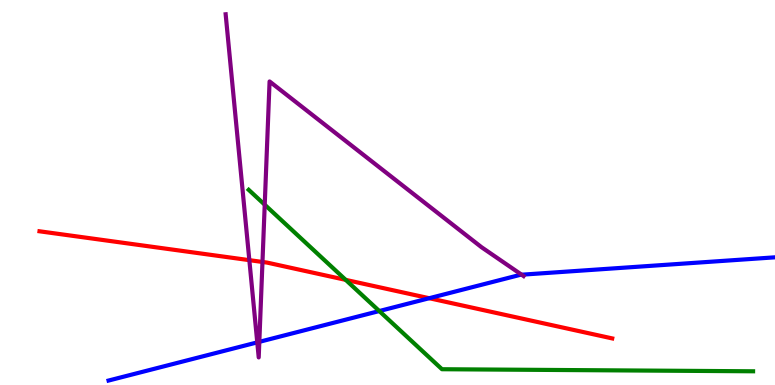[{'lines': ['blue', 'red'], 'intersections': [{'x': 5.54, 'y': 2.25}]}, {'lines': ['green', 'red'], 'intersections': [{'x': 4.46, 'y': 2.73}]}, {'lines': ['purple', 'red'], 'intersections': [{'x': 3.22, 'y': 3.24}, {'x': 3.39, 'y': 3.2}]}, {'lines': ['blue', 'green'], 'intersections': [{'x': 4.89, 'y': 1.92}]}, {'lines': ['blue', 'purple'], 'intersections': [{'x': 3.32, 'y': 1.11}, {'x': 3.35, 'y': 1.12}, {'x': 6.73, 'y': 2.86}]}, {'lines': ['green', 'purple'], 'intersections': [{'x': 3.42, 'y': 4.68}]}]